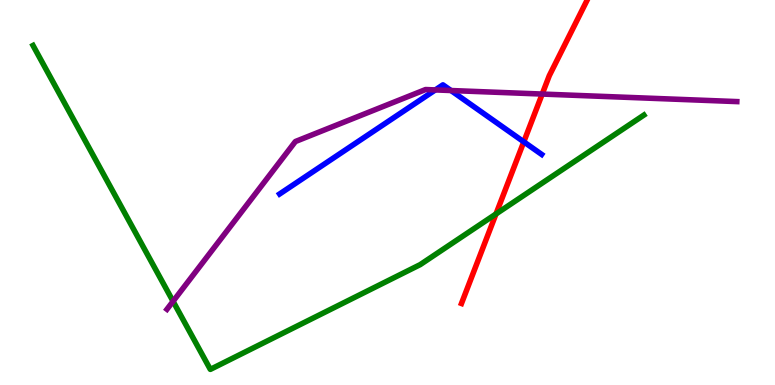[{'lines': ['blue', 'red'], 'intersections': [{'x': 6.76, 'y': 6.32}]}, {'lines': ['green', 'red'], 'intersections': [{'x': 6.4, 'y': 4.44}]}, {'lines': ['purple', 'red'], 'intersections': [{'x': 7.0, 'y': 7.56}]}, {'lines': ['blue', 'green'], 'intersections': []}, {'lines': ['blue', 'purple'], 'intersections': [{'x': 5.62, 'y': 7.66}, {'x': 5.82, 'y': 7.65}]}, {'lines': ['green', 'purple'], 'intersections': [{'x': 2.23, 'y': 2.17}]}]